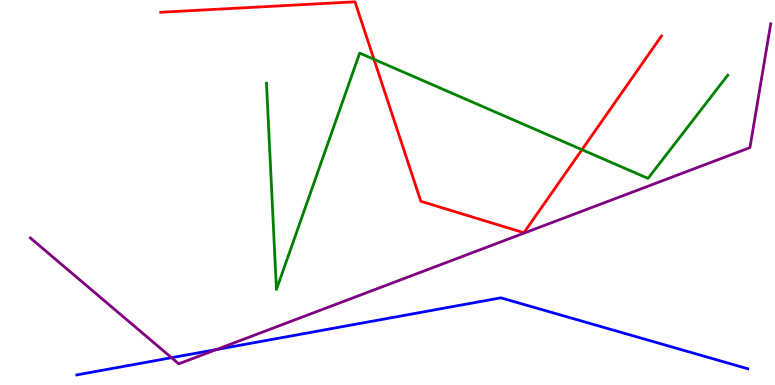[{'lines': ['blue', 'red'], 'intersections': []}, {'lines': ['green', 'red'], 'intersections': [{'x': 4.83, 'y': 8.46}, {'x': 7.51, 'y': 6.11}]}, {'lines': ['purple', 'red'], 'intersections': []}, {'lines': ['blue', 'green'], 'intersections': []}, {'lines': ['blue', 'purple'], 'intersections': [{'x': 2.21, 'y': 0.709}, {'x': 2.79, 'y': 0.922}]}, {'lines': ['green', 'purple'], 'intersections': []}]